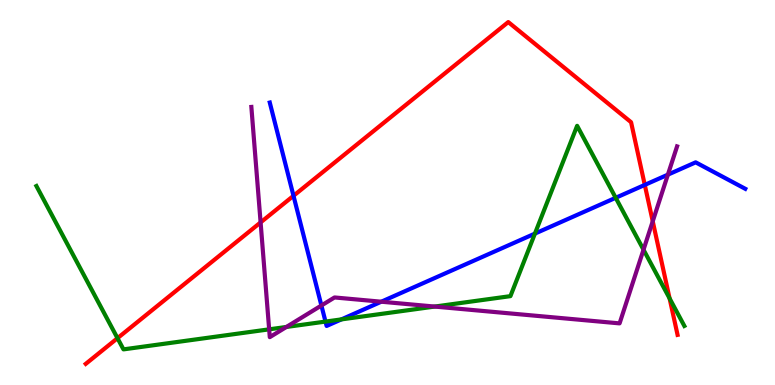[{'lines': ['blue', 'red'], 'intersections': [{'x': 3.79, 'y': 4.91}, {'x': 8.32, 'y': 5.2}]}, {'lines': ['green', 'red'], 'intersections': [{'x': 1.52, 'y': 1.22}, {'x': 8.64, 'y': 2.25}]}, {'lines': ['purple', 'red'], 'intersections': [{'x': 3.36, 'y': 4.22}, {'x': 8.42, 'y': 4.25}]}, {'lines': ['blue', 'green'], 'intersections': [{'x': 4.2, 'y': 1.65}, {'x': 4.41, 'y': 1.7}, {'x': 6.9, 'y': 3.93}, {'x': 7.94, 'y': 4.86}]}, {'lines': ['blue', 'purple'], 'intersections': [{'x': 4.15, 'y': 2.06}, {'x': 4.92, 'y': 2.16}, {'x': 8.62, 'y': 5.46}]}, {'lines': ['green', 'purple'], 'intersections': [{'x': 3.47, 'y': 1.45}, {'x': 3.7, 'y': 1.51}, {'x': 5.61, 'y': 2.04}, {'x': 8.3, 'y': 3.51}]}]